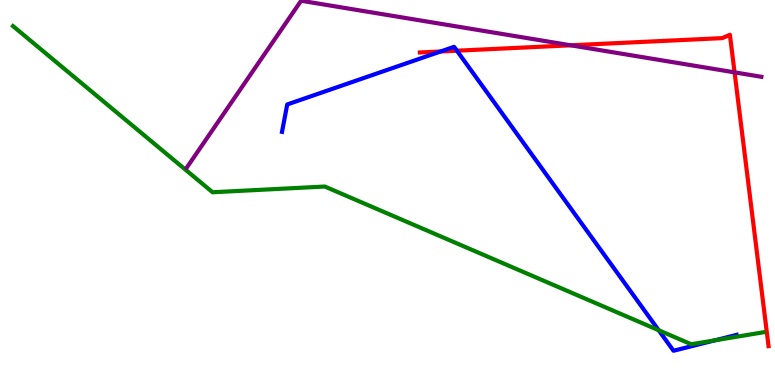[{'lines': ['blue', 'red'], 'intersections': [{'x': 5.69, 'y': 8.66}, {'x': 5.9, 'y': 8.68}]}, {'lines': ['green', 'red'], 'intersections': []}, {'lines': ['purple', 'red'], 'intersections': [{'x': 7.37, 'y': 8.82}, {'x': 9.48, 'y': 8.12}]}, {'lines': ['blue', 'green'], 'intersections': [{'x': 8.5, 'y': 1.42}, {'x': 9.22, 'y': 1.16}]}, {'lines': ['blue', 'purple'], 'intersections': []}, {'lines': ['green', 'purple'], 'intersections': []}]